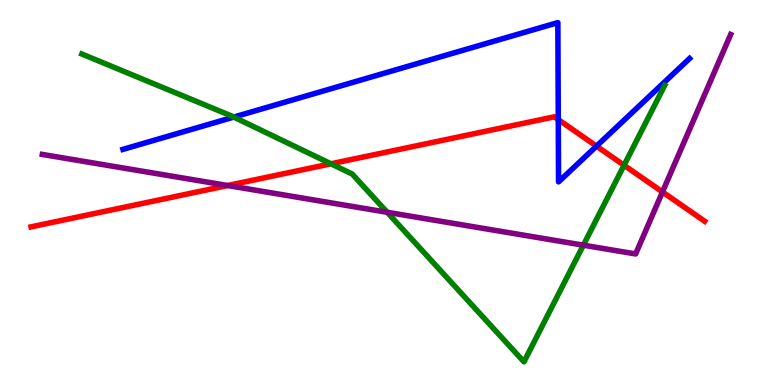[{'lines': ['blue', 'red'], 'intersections': [{'x': 7.2, 'y': 6.89}, {'x': 7.7, 'y': 6.2}]}, {'lines': ['green', 'red'], 'intersections': [{'x': 4.27, 'y': 5.75}, {'x': 8.05, 'y': 5.71}]}, {'lines': ['purple', 'red'], 'intersections': [{'x': 2.94, 'y': 5.18}, {'x': 8.55, 'y': 5.01}]}, {'lines': ['blue', 'green'], 'intersections': [{'x': 3.02, 'y': 6.96}]}, {'lines': ['blue', 'purple'], 'intersections': []}, {'lines': ['green', 'purple'], 'intersections': [{'x': 5.0, 'y': 4.49}, {'x': 7.53, 'y': 3.63}]}]